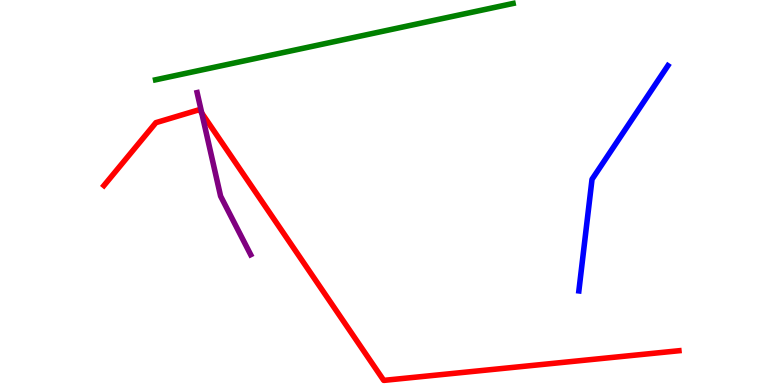[{'lines': ['blue', 'red'], 'intersections': []}, {'lines': ['green', 'red'], 'intersections': []}, {'lines': ['purple', 'red'], 'intersections': [{'x': 2.6, 'y': 7.06}]}, {'lines': ['blue', 'green'], 'intersections': []}, {'lines': ['blue', 'purple'], 'intersections': []}, {'lines': ['green', 'purple'], 'intersections': []}]